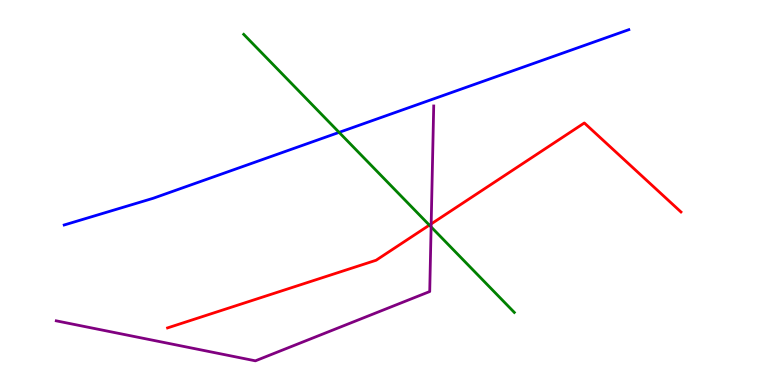[{'lines': ['blue', 'red'], 'intersections': []}, {'lines': ['green', 'red'], 'intersections': [{'x': 5.54, 'y': 4.15}]}, {'lines': ['purple', 'red'], 'intersections': [{'x': 5.56, 'y': 4.18}]}, {'lines': ['blue', 'green'], 'intersections': [{'x': 4.38, 'y': 6.56}]}, {'lines': ['blue', 'purple'], 'intersections': []}, {'lines': ['green', 'purple'], 'intersections': [{'x': 5.56, 'y': 4.11}]}]